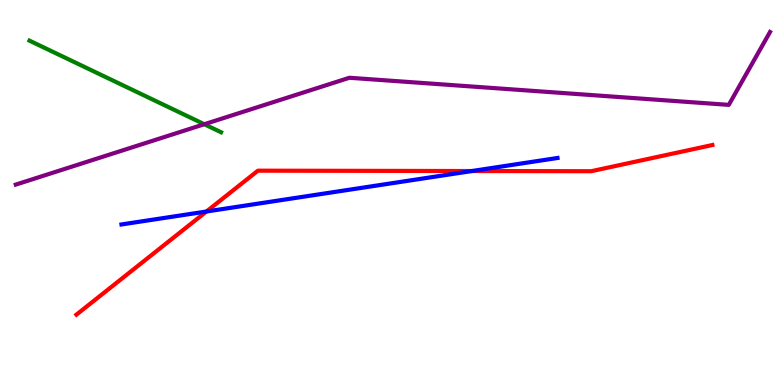[{'lines': ['blue', 'red'], 'intersections': [{'x': 2.66, 'y': 4.51}, {'x': 6.09, 'y': 5.56}]}, {'lines': ['green', 'red'], 'intersections': []}, {'lines': ['purple', 'red'], 'intersections': []}, {'lines': ['blue', 'green'], 'intersections': []}, {'lines': ['blue', 'purple'], 'intersections': []}, {'lines': ['green', 'purple'], 'intersections': [{'x': 2.64, 'y': 6.77}]}]